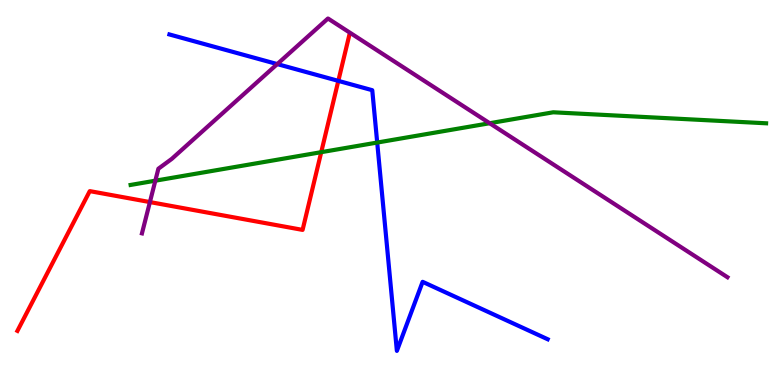[{'lines': ['blue', 'red'], 'intersections': [{'x': 4.37, 'y': 7.9}]}, {'lines': ['green', 'red'], 'intersections': [{'x': 4.14, 'y': 6.05}]}, {'lines': ['purple', 'red'], 'intersections': [{'x': 1.93, 'y': 4.75}]}, {'lines': ['blue', 'green'], 'intersections': [{'x': 4.87, 'y': 6.3}]}, {'lines': ['blue', 'purple'], 'intersections': [{'x': 3.58, 'y': 8.34}]}, {'lines': ['green', 'purple'], 'intersections': [{'x': 2.0, 'y': 5.31}, {'x': 6.32, 'y': 6.8}]}]